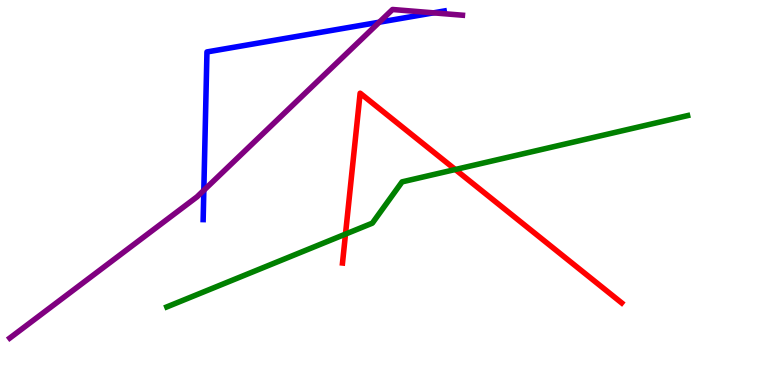[{'lines': ['blue', 'red'], 'intersections': []}, {'lines': ['green', 'red'], 'intersections': [{'x': 4.46, 'y': 3.92}, {'x': 5.87, 'y': 5.6}]}, {'lines': ['purple', 'red'], 'intersections': []}, {'lines': ['blue', 'green'], 'intersections': []}, {'lines': ['blue', 'purple'], 'intersections': [{'x': 2.63, 'y': 5.06}, {'x': 4.89, 'y': 9.42}, {'x': 5.59, 'y': 9.67}]}, {'lines': ['green', 'purple'], 'intersections': []}]